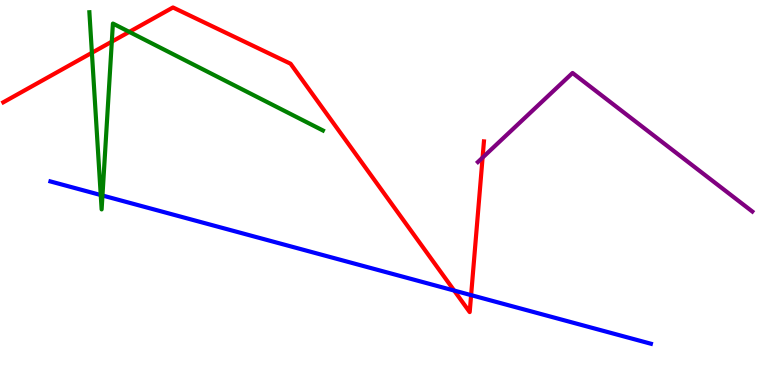[{'lines': ['blue', 'red'], 'intersections': [{'x': 5.86, 'y': 2.45}, {'x': 6.08, 'y': 2.33}]}, {'lines': ['green', 'red'], 'intersections': [{'x': 1.19, 'y': 8.63}, {'x': 1.44, 'y': 8.92}, {'x': 1.67, 'y': 9.17}]}, {'lines': ['purple', 'red'], 'intersections': [{'x': 6.23, 'y': 5.91}]}, {'lines': ['blue', 'green'], 'intersections': [{'x': 1.3, 'y': 4.93}, {'x': 1.32, 'y': 4.92}]}, {'lines': ['blue', 'purple'], 'intersections': []}, {'lines': ['green', 'purple'], 'intersections': []}]